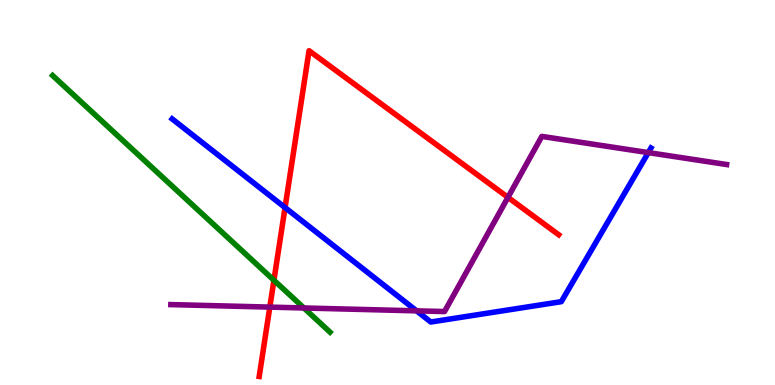[{'lines': ['blue', 'red'], 'intersections': [{'x': 3.68, 'y': 4.61}]}, {'lines': ['green', 'red'], 'intersections': [{'x': 3.53, 'y': 2.72}]}, {'lines': ['purple', 'red'], 'intersections': [{'x': 3.48, 'y': 2.02}, {'x': 6.55, 'y': 4.87}]}, {'lines': ['blue', 'green'], 'intersections': []}, {'lines': ['blue', 'purple'], 'intersections': [{'x': 5.38, 'y': 1.93}, {'x': 8.37, 'y': 6.04}]}, {'lines': ['green', 'purple'], 'intersections': [{'x': 3.92, 'y': 2.0}]}]